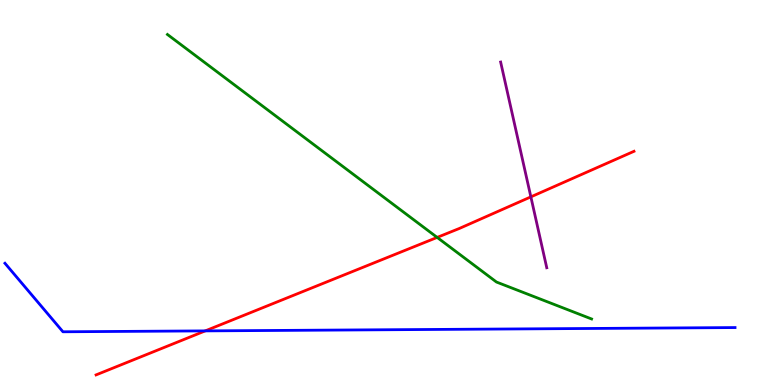[{'lines': ['blue', 'red'], 'intersections': [{'x': 2.65, 'y': 1.41}]}, {'lines': ['green', 'red'], 'intersections': [{'x': 5.64, 'y': 3.83}]}, {'lines': ['purple', 'red'], 'intersections': [{'x': 6.85, 'y': 4.89}]}, {'lines': ['blue', 'green'], 'intersections': []}, {'lines': ['blue', 'purple'], 'intersections': []}, {'lines': ['green', 'purple'], 'intersections': []}]